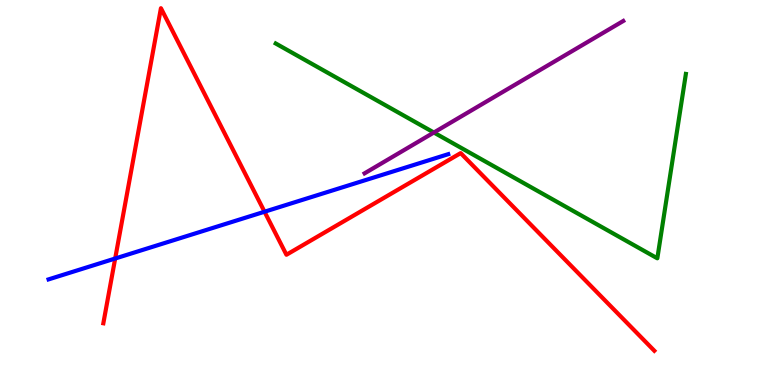[{'lines': ['blue', 'red'], 'intersections': [{'x': 1.49, 'y': 3.29}, {'x': 3.41, 'y': 4.5}]}, {'lines': ['green', 'red'], 'intersections': []}, {'lines': ['purple', 'red'], 'intersections': []}, {'lines': ['blue', 'green'], 'intersections': []}, {'lines': ['blue', 'purple'], 'intersections': []}, {'lines': ['green', 'purple'], 'intersections': [{'x': 5.6, 'y': 6.56}]}]